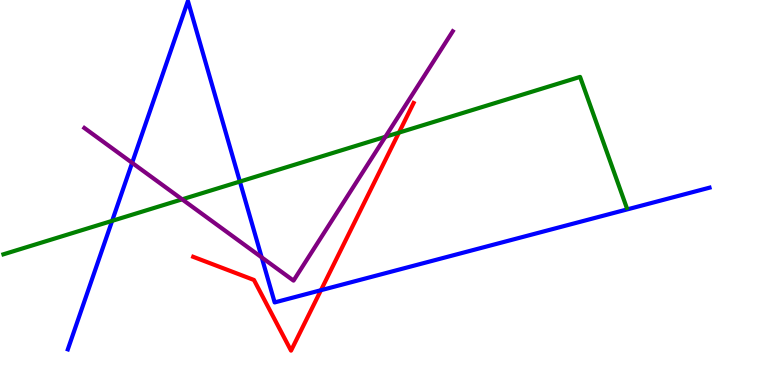[{'lines': ['blue', 'red'], 'intersections': [{'x': 4.14, 'y': 2.46}]}, {'lines': ['green', 'red'], 'intersections': [{'x': 5.15, 'y': 6.56}]}, {'lines': ['purple', 'red'], 'intersections': []}, {'lines': ['blue', 'green'], 'intersections': [{'x': 1.45, 'y': 4.26}, {'x': 3.1, 'y': 5.28}]}, {'lines': ['blue', 'purple'], 'intersections': [{'x': 1.7, 'y': 5.77}, {'x': 3.38, 'y': 3.31}]}, {'lines': ['green', 'purple'], 'intersections': [{'x': 2.35, 'y': 4.82}, {'x': 4.97, 'y': 6.45}]}]